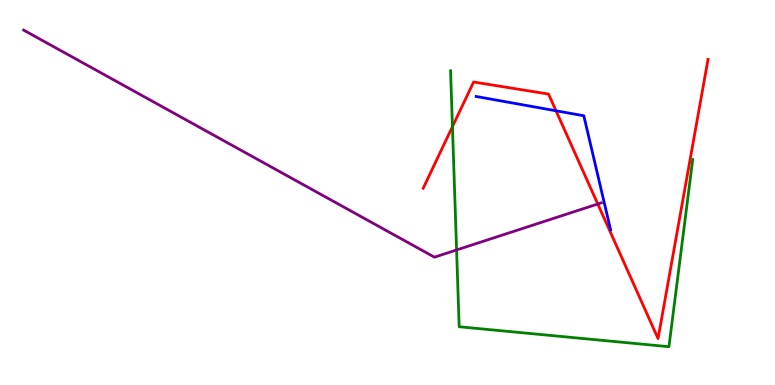[{'lines': ['blue', 'red'], 'intersections': [{'x': 7.17, 'y': 7.12}]}, {'lines': ['green', 'red'], 'intersections': [{'x': 5.84, 'y': 6.71}]}, {'lines': ['purple', 'red'], 'intersections': [{'x': 7.71, 'y': 4.7}]}, {'lines': ['blue', 'green'], 'intersections': []}, {'lines': ['blue', 'purple'], 'intersections': []}, {'lines': ['green', 'purple'], 'intersections': [{'x': 5.89, 'y': 3.51}]}]